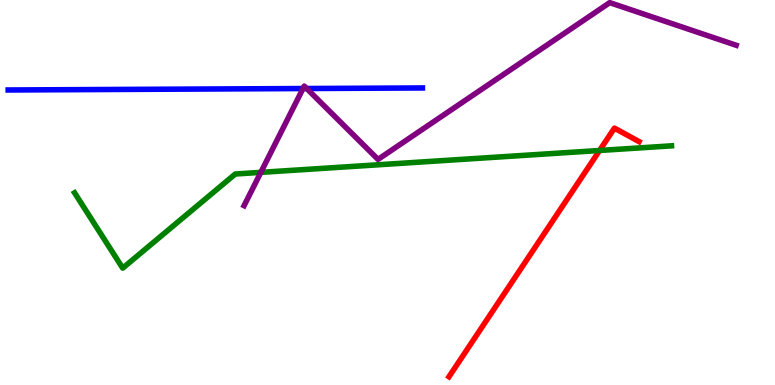[{'lines': ['blue', 'red'], 'intersections': []}, {'lines': ['green', 'red'], 'intersections': [{'x': 7.74, 'y': 6.09}]}, {'lines': ['purple', 'red'], 'intersections': []}, {'lines': ['blue', 'green'], 'intersections': []}, {'lines': ['blue', 'purple'], 'intersections': [{'x': 3.91, 'y': 7.7}, {'x': 3.96, 'y': 7.7}]}, {'lines': ['green', 'purple'], 'intersections': [{'x': 3.37, 'y': 5.52}]}]